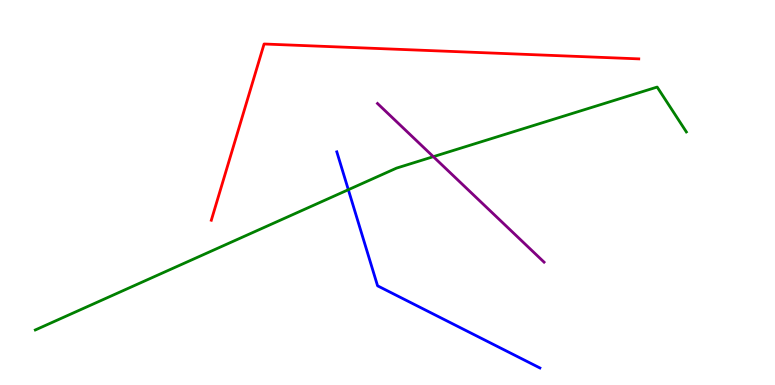[{'lines': ['blue', 'red'], 'intersections': []}, {'lines': ['green', 'red'], 'intersections': []}, {'lines': ['purple', 'red'], 'intersections': []}, {'lines': ['blue', 'green'], 'intersections': [{'x': 4.49, 'y': 5.07}]}, {'lines': ['blue', 'purple'], 'intersections': []}, {'lines': ['green', 'purple'], 'intersections': [{'x': 5.59, 'y': 5.93}]}]